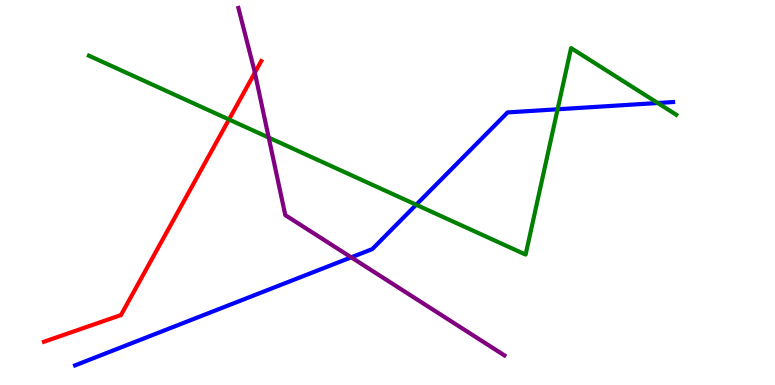[{'lines': ['blue', 'red'], 'intersections': []}, {'lines': ['green', 'red'], 'intersections': [{'x': 2.95, 'y': 6.9}]}, {'lines': ['purple', 'red'], 'intersections': [{'x': 3.29, 'y': 8.11}]}, {'lines': ['blue', 'green'], 'intersections': [{'x': 5.37, 'y': 4.68}, {'x': 7.19, 'y': 7.16}, {'x': 8.49, 'y': 7.32}]}, {'lines': ['blue', 'purple'], 'intersections': [{'x': 4.53, 'y': 3.32}]}, {'lines': ['green', 'purple'], 'intersections': [{'x': 3.47, 'y': 6.43}]}]